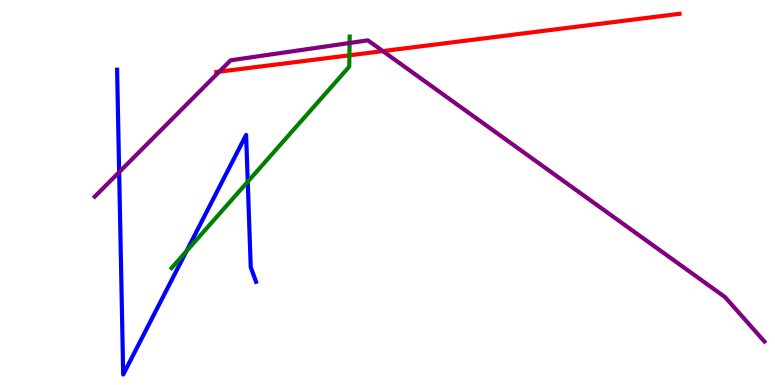[{'lines': ['blue', 'red'], 'intersections': []}, {'lines': ['green', 'red'], 'intersections': [{'x': 4.51, 'y': 8.56}]}, {'lines': ['purple', 'red'], 'intersections': [{'x': 2.83, 'y': 8.14}, {'x': 4.94, 'y': 8.67}]}, {'lines': ['blue', 'green'], 'intersections': [{'x': 2.41, 'y': 3.48}, {'x': 3.2, 'y': 5.28}]}, {'lines': ['blue', 'purple'], 'intersections': [{'x': 1.54, 'y': 5.53}]}, {'lines': ['green', 'purple'], 'intersections': [{'x': 4.51, 'y': 8.88}]}]